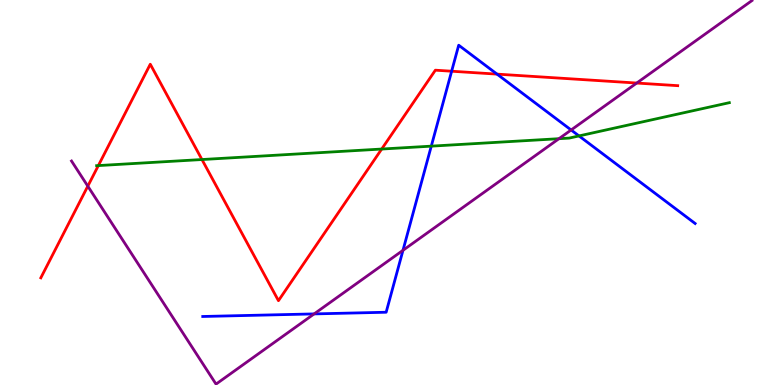[{'lines': ['blue', 'red'], 'intersections': [{'x': 5.83, 'y': 8.15}, {'x': 6.41, 'y': 8.07}]}, {'lines': ['green', 'red'], 'intersections': [{'x': 1.27, 'y': 5.7}, {'x': 2.61, 'y': 5.86}, {'x': 4.93, 'y': 6.13}]}, {'lines': ['purple', 'red'], 'intersections': [{'x': 1.13, 'y': 5.16}, {'x': 8.22, 'y': 7.84}]}, {'lines': ['blue', 'green'], 'intersections': [{'x': 5.56, 'y': 6.2}, {'x': 7.47, 'y': 6.47}]}, {'lines': ['blue', 'purple'], 'intersections': [{'x': 4.05, 'y': 1.85}, {'x': 5.2, 'y': 3.5}, {'x': 7.37, 'y': 6.62}]}, {'lines': ['green', 'purple'], 'intersections': [{'x': 7.21, 'y': 6.4}]}]